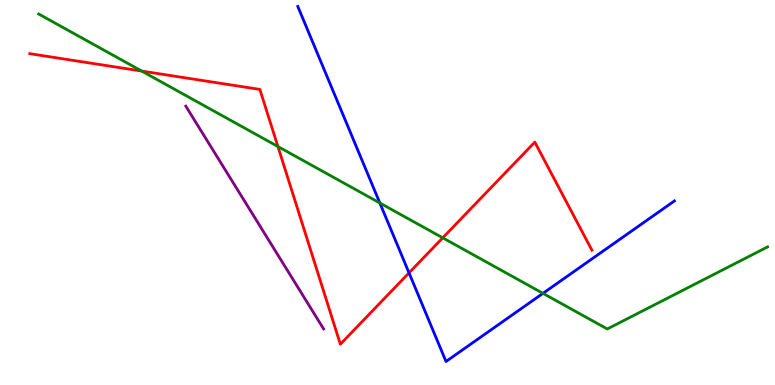[{'lines': ['blue', 'red'], 'intersections': [{'x': 5.28, 'y': 2.91}]}, {'lines': ['green', 'red'], 'intersections': [{'x': 1.83, 'y': 8.15}, {'x': 3.59, 'y': 6.19}, {'x': 5.71, 'y': 3.82}]}, {'lines': ['purple', 'red'], 'intersections': []}, {'lines': ['blue', 'green'], 'intersections': [{'x': 4.9, 'y': 4.73}, {'x': 7.01, 'y': 2.38}]}, {'lines': ['blue', 'purple'], 'intersections': []}, {'lines': ['green', 'purple'], 'intersections': []}]